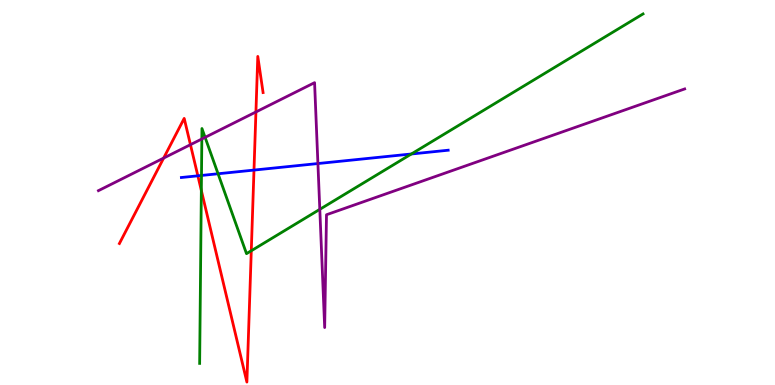[{'lines': ['blue', 'red'], 'intersections': [{'x': 2.55, 'y': 5.43}, {'x': 3.28, 'y': 5.58}]}, {'lines': ['green', 'red'], 'intersections': [{'x': 2.6, 'y': 5.05}, {'x': 3.24, 'y': 3.49}]}, {'lines': ['purple', 'red'], 'intersections': [{'x': 2.11, 'y': 5.89}, {'x': 2.46, 'y': 6.24}, {'x': 3.3, 'y': 7.09}]}, {'lines': ['blue', 'green'], 'intersections': [{'x': 2.6, 'y': 5.44}, {'x': 2.81, 'y': 5.49}, {'x': 5.31, 'y': 6.0}]}, {'lines': ['blue', 'purple'], 'intersections': [{'x': 4.1, 'y': 5.75}]}, {'lines': ['green', 'purple'], 'intersections': [{'x': 2.6, 'y': 6.39}, {'x': 2.65, 'y': 6.43}, {'x': 4.13, 'y': 4.56}]}]